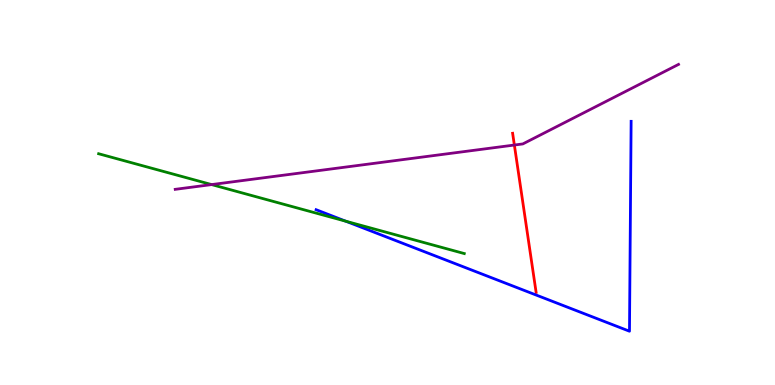[{'lines': ['blue', 'red'], 'intersections': []}, {'lines': ['green', 'red'], 'intersections': []}, {'lines': ['purple', 'red'], 'intersections': [{'x': 6.64, 'y': 6.23}]}, {'lines': ['blue', 'green'], 'intersections': [{'x': 4.46, 'y': 4.25}]}, {'lines': ['blue', 'purple'], 'intersections': []}, {'lines': ['green', 'purple'], 'intersections': [{'x': 2.73, 'y': 5.21}]}]